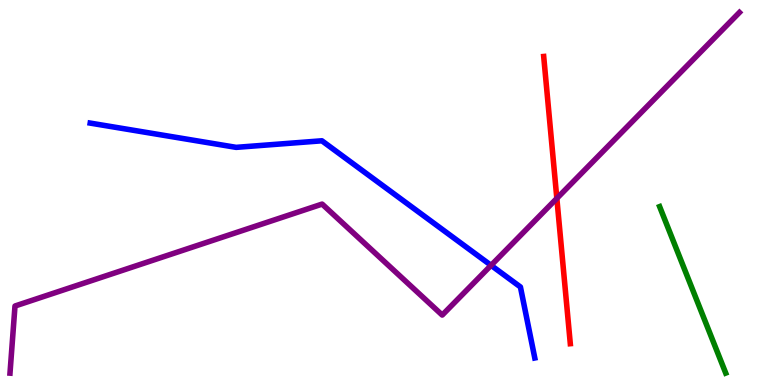[{'lines': ['blue', 'red'], 'intersections': []}, {'lines': ['green', 'red'], 'intersections': []}, {'lines': ['purple', 'red'], 'intersections': [{'x': 7.19, 'y': 4.85}]}, {'lines': ['blue', 'green'], 'intersections': []}, {'lines': ['blue', 'purple'], 'intersections': [{'x': 6.34, 'y': 3.11}]}, {'lines': ['green', 'purple'], 'intersections': []}]